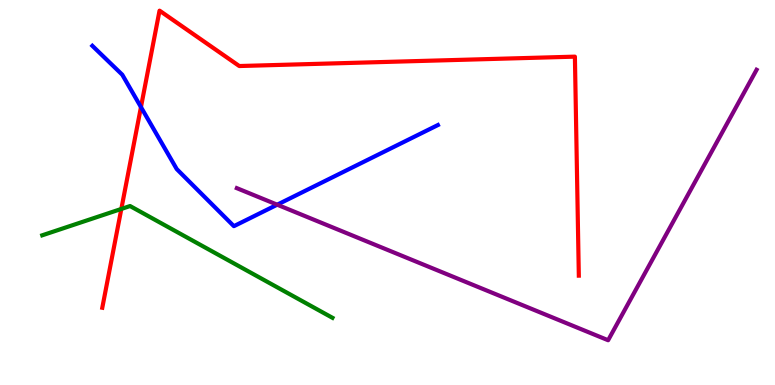[{'lines': ['blue', 'red'], 'intersections': [{'x': 1.82, 'y': 7.22}]}, {'lines': ['green', 'red'], 'intersections': [{'x': 1.57, 'y': 4.57}]}, {'lines': ['purple', 'red'], 'intersections': []}, {'lines': ['blue', 'green'], 'intersections': []}, {'lines': ['blue', 'purple'], 'intersections': [{'x': 3.58, 'y': 4.68}]}, {'lines': ['green', 'purple'], 'intersections': []}]